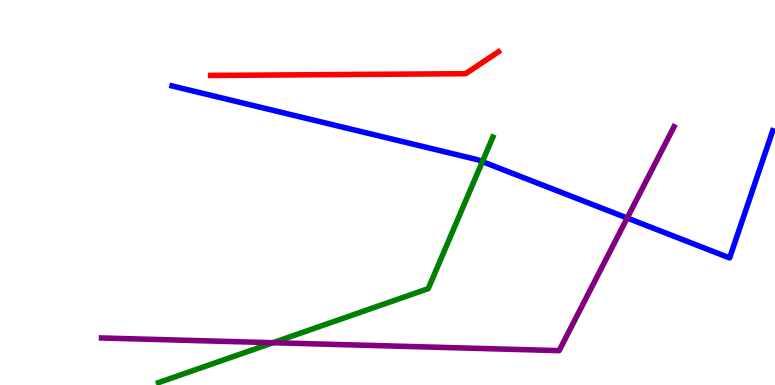[{'lines': ['blue', 'red'], 'intersections': []}, {'lines': ['green', 'red'], 'intersections': []}, {'lines': ['purple', 'red'], 'intersections': []}, {'lines': ['blue', 'green'], 'intersections': [{'x': 6.22, 'y': 5.8}]}, {'lines': ['blue', 'purple'], 'intersections': [{'x': 8.09, 'y': 4.34}]}, {'lines': ['green', 'purple'], 'intersections': [{'x': 3.52, 'y': 1.1}]}]